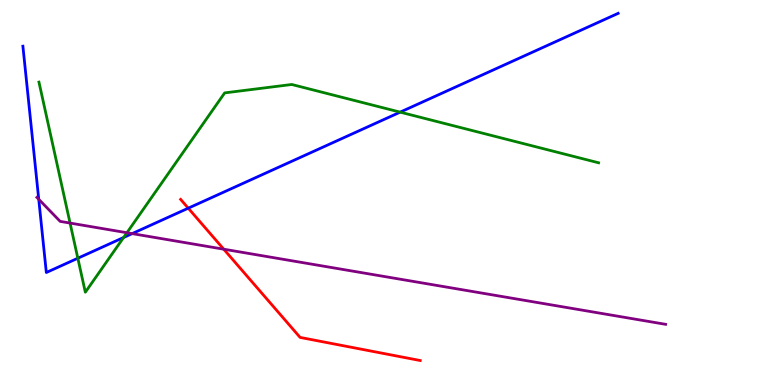[{'lines': ['blue', 'red'], 'intersections': [{'x': 2.43, 'y': 4.59}]}, {'lines': ['green', 'red'], 'intersections': []}, {'lines': ['purple', 'red'], 'intersections': [{'x': 2.89, 'y': 3.53}]}, {'lines': ['blue', 'green'], 'intersections': [{'x': 1.0, 'y': 3.29}, {'x': 1.59, 'y': 3.83}, {'x': 5.16, 'y': 7.09}]}, {'lines': ['blue', 'purple'], 'intersections': [{'x': 0.5, 'y': 4.82}, {'x': 1.71, 'y': 3.93}]}, {'lines': ['green', 'purple'], 'intersections': [{'x': 0.904, 'y': 4.21}, {'x': 1.64, 'y': 3.96}]}]